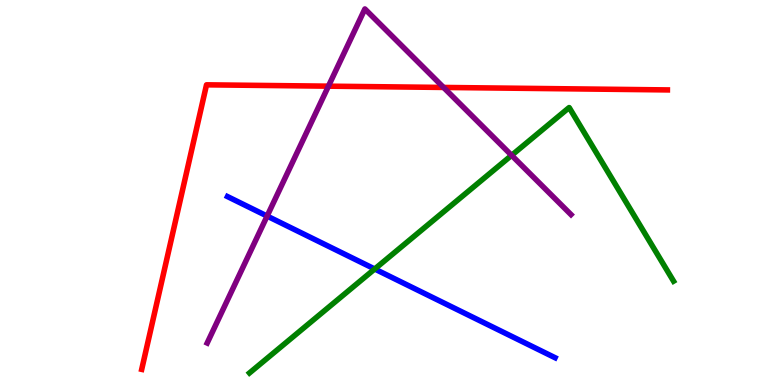[{'lines': ['blue', 'red'], 'intersections': []}, {'lines': ['green', 'red'], 'intersections': []}, {'lines': ['purple', 'red'], 'intersections': [{'x': 4.24, 'y': 7.76}, {'x': 5.72, 'y': 7.73}]}, {'lines': ['blue', 'green'], 'intersections': [{'x': 4.84, 'y': 3.01}]}, {'lines': ['blue', 'purple'], 'intersections': [{'x': 3.45, 'y': 4.39}]}, {'lines': ['green', 'purple'], 'intersections': [{'x': 6.6, 'y': 5.97}]}]